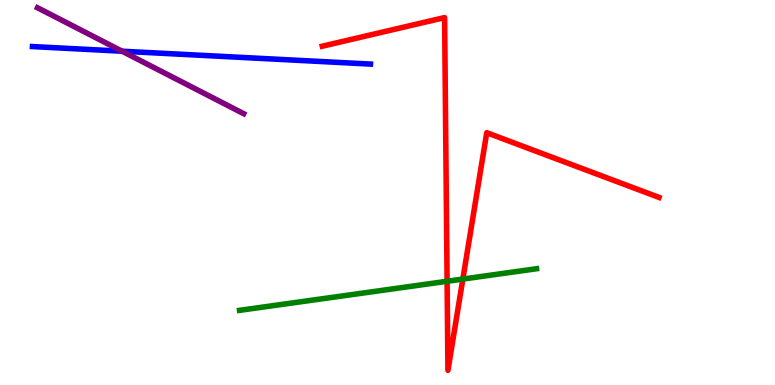[{'lines': ['blue', 'red'], 'intersections': []}, {'lines': ['green', 'red'], 'intersections': [{'x': 5.77, 'y': 2.69}, {'x': 5.97, 'y': 2.75}]}, {'lines': ['purple', 'red'], 'intersections': []}, {'lines': ['blue', 'green'], 'intersections': []}, {'lines': ['blue', 'purple'], 'intersections': [{'x': 1.58, 'y': 8.67}]}, {'lines': ['green', 'purple'], 'intersections': []}]